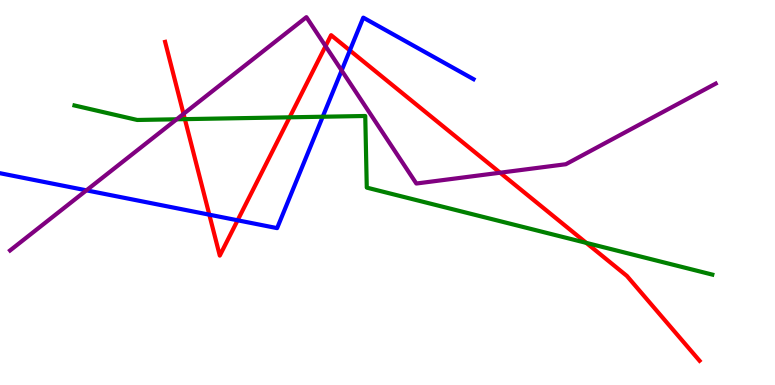[{'lines': ['blue', 'red'], 'intersections': [{'x': 2.7, 'y': 4.42}, {'x': 3.07, 'y': 4.28}, {'x': 4.51, 'y': 8.69}]}, {'lines': ['green', 'red'], 'intersections': [{'x': 2.39, 'y': 6.91}, {'x': 3.74, 'y': 6.95}, {'x': 7.56, 'y': 3.69}]}, {'lines': ['purple', 'red'], 'intersections': [{'x': 2.37, 'y': 7.04}, {'x': 4.2, 'y': 8.8}, {'x': 6.45, 'y': 5.51}]}, {'lines': ['blue', 'green'], 'intersections': [{'x': 4.16, 'y': 6.97}]}, {'lines': ['blue', 'purple'], 'intersections': [{'x': 1.12, 'y': 5.06}, {'x': 4.41, 'y': 8.17}]}, {'lines': ['green', 'purple'], 'intersections': [{'x': 2.28, 'y': 6.9}]}]